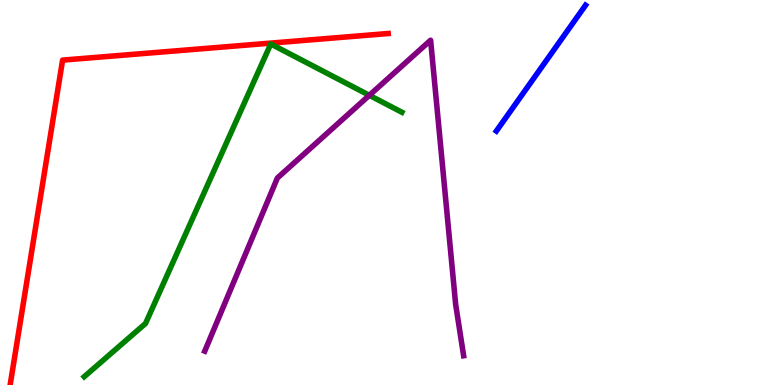[{'lines': ['blue', 'red'], 'intersections': []}, {'lines': ['green', 'red'], 'intersections': []}, {'lines': ['purple', 'red'], 'intersections': []}, {'lines': ['blue', 'green'], 'intersections': []}, {'lines': ['blue', 'purple'], 'intersections': []}, {'lines': ['green', 'purple'], 'intersections': [{'x': 4.77, 'y': 7.52}]}]